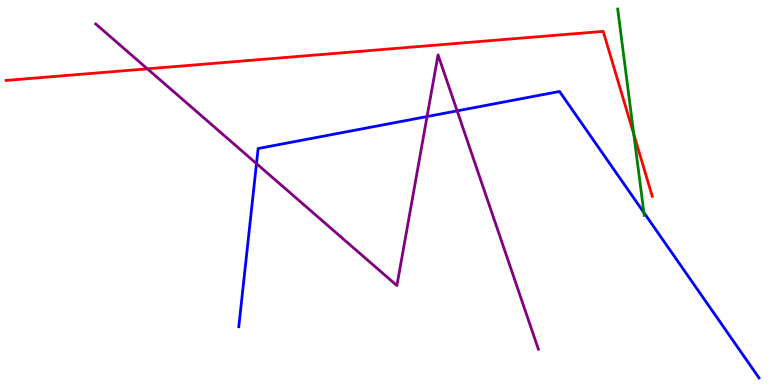[{'lines': ['blue', 'red'], 'intersections': []}, {'lines': ['green', 'red'], 'intersections': [{'x': 8.18, 'y': 6.51}]}, {'lines': ['purple', 'red'], 'intersections': [{'x': 1.9, 'y': 8.21}]}, {'lines': ['blue', 'green'], 'intersections': [{'x': 8.31, 'y': 4.48}]}, {'lines': ['blue', 'purple'], 'intersections': [{'x': 3.31, 'y': 5.75}, {'x': 5.51, 'y': 6.97}, {'x': 5.9, 'y': 7.12}]}, {'lines': ['green', 'purple'], 'intersections': []}]